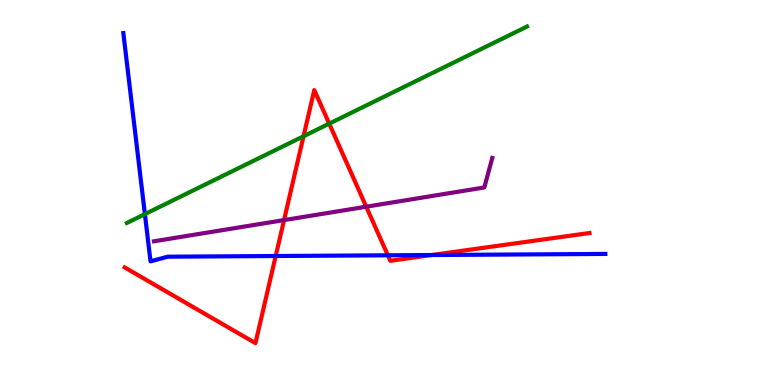[{'lines': ['blue', 'red'], 'intersections': [{'x': 3.56, 'y': 3.35}, {'x': 5.0, 'y': 3.37}, {'x': 5.57, 'y': 3.38}]}, {'lines': ['green', 'red'], 'intersections': [{'x': 3.92, 'y': 6.46}, {'x': 4.25, 'y': 6.79}]}, {'lines': ['purple', 'red'], 'intersections': [{'x': 3.67, 'y': 4.28}, {'x': 4.73, 'y': 4.63}]}, {'lines': ['blue', 'green'], 'intersections': [{'x': 1.87, 'y': 4.44}]}, {'lines': ['blue', 'purple'], 'intersections': []}, {'lines': ['green', 'purple'], 'intersections': []}]